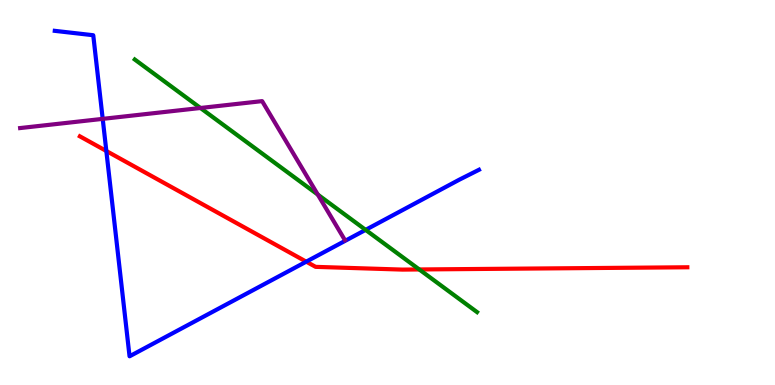[{'lines': ['blue', 'red'], 'intersections': [{'x': 1.37, 'y': 6.08}, {'x': 3.95, 'y': 3.2}]}, {'lines': ['green', 'red'], 'intersections': [{'x': 5.41, 'y': 3.0}]}, {'lines': ['purple', 'red'], 'intersections': []}, {'lines': ['blue', 'green'], 'intersections': [{'x': 4.72, 'y': 4.03}]}, {'lines': ['blue', 'purple'], 'intersections': [{'x': 1.33, 'y': 6.91}]}, {'lines': ['green', 'purple'], 'intersections': [{'x': 2.59, 'y': 7.2}, {'x': 4.1, 'y': 4.95}]}]